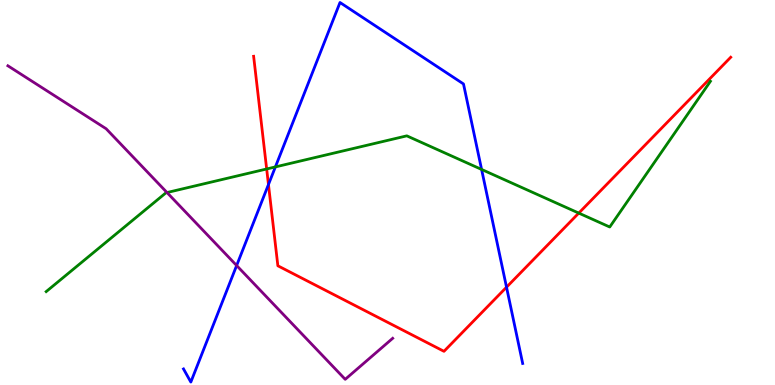[{'lines': ['blue', 'red'], 'intersections': [{'x': 3.46, 'y': 5.21}, {'x': 6.54, 'y': 2.54}]}, {'lines': ['green', 'red'], 'intersections': [{'x': 3.44, 'y': 5.61}, {'x': 7.47, 'y': 4.47}]}, {'lines': ['purple', 'red'], 'intersections': []}, {'lines': ['blue', 'green'], 'intersections': [{'x': 3.55, 'y': 5.66}, {'x': 6.21, 'y': 5.6}]}, {'lines': ['blue', 'purple'], 'intersections': [{'x': 3.05, 'y': 3.1}]}, {'lines': ['green', 'purple'], 'intersections': [{'x': 2.15, 'y': 5.0}]}]